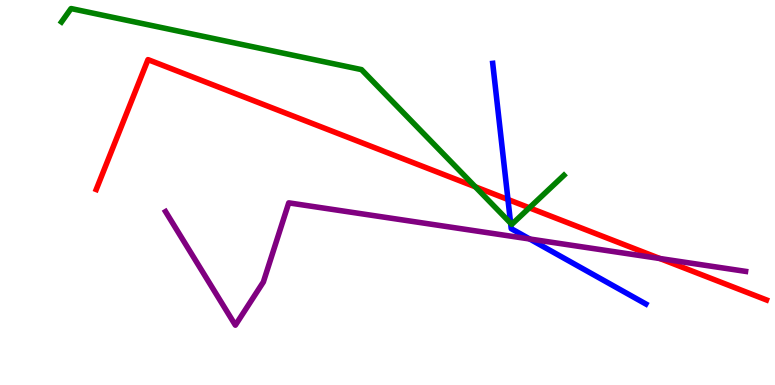[{'lines': ['blue', 'red'], 'intersections': [{'x': 6.55, 'y': 4.82}]}, {'lines': ['green', 'red'], 'intersections': [{'x': 6.13, 'y': 5.15}, {'x': 6.83, 'y': 4.6}]}, {'lines': ['purple', 'red'], 'intersections': [{'x': 8.51, 'y': 3.29}]}, {'lines': ['blue', 'green'], 'intersections': [{'x': 6.59, 'y': 4.2}]}, {'lines': ['blue', 'purple'], 'intersections': [{'x': 6.83, 'y': 3.79}]}, {'lines': ['green', 'purple'], 'intersections': []}]